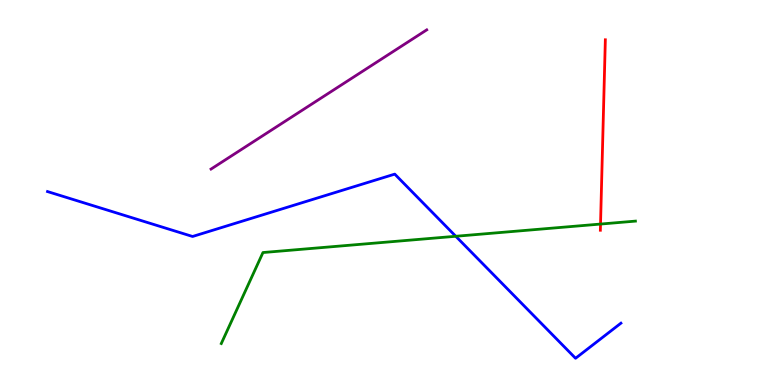[{'lines': ['blue', 'red'], 'intersections': []}, {'lines': ['green', 'red'], 'intersections': [{'x': 7.75, 'y': 4.18}]}, {'lines': ['purple', 'red'], 'intersections': []}, {'lines': ['blue', 'green'], 'intersections': [{'x': 5.88, 'y': 3.86}]}, {'lines': ['blue', 'purple'], 'intersections': []}, {'lines': ['green', 'purple'], 'intersections': []}]